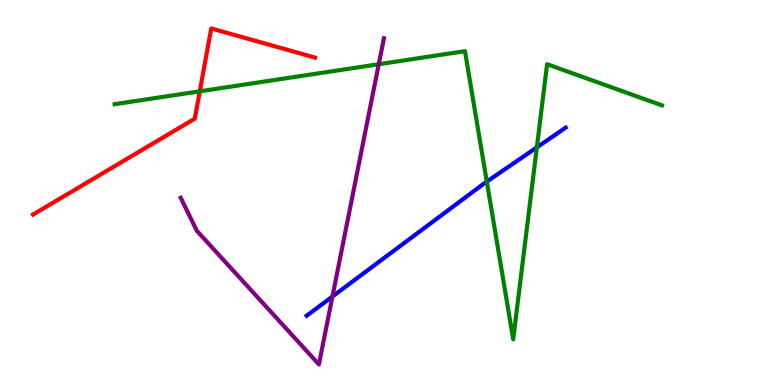[{'lines': ['blue', 'red'], 'intersections': []}, {'lines': ['green', 'red'], 'intersections': [{'x': 2.58, 'y': 7.63}]}, {'lines': ['purple', 'red'], 'intersections': []}, {'lines': ['blue', 'green'], 'intersections': [{'x': 6.28, 'y': 5.28}, {'x': 6.93, 'y': 6.17}]}, {'lines': ['blue', 'purple'], 'intersections': [{'x': 4.29, 'y': 2.3}]}, {'lines': ['green', 'purple'], 'intersections': [{'x': 4.89, 'y': 8.33}]}]